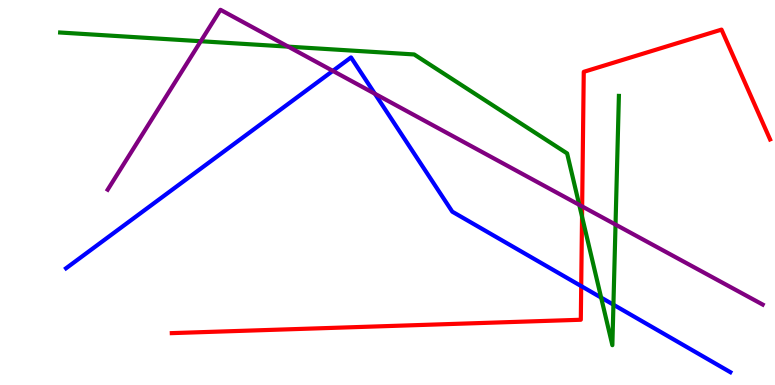[{'lines': ['blue', 'red'], 'intersections': [{'x': 7.5, 'y': 2.57}]}, {'lines': ['green', 'red'], 'intersections': [{'x': 7.51, 'y': 4.37}]}, {'lines': ['purple', 'red'], 'intersections': [{'x': 7.51, 'y': 4.64}]}, {'lines': ['blue', 'green'], 'intersections': [{'x': 7.76, 'y': 2.27}, {'x': 7.92, 'y': 2.09}]}, {'lines': ['blue', 'purple'], 'intersections': [{'x': 4.29, 'y': 8.16}, {'x': 4.84, 'y': 7.57}]}, {'lines': ['green', 'purple'], 'intersections': [{'x': 2.59, 'y': 8.93}, {'x': 3.72, 'y': 8.79}, {'x': 7.47, 'y': 4.68}, {'x': 7.94, 'y': 4.17}]}]